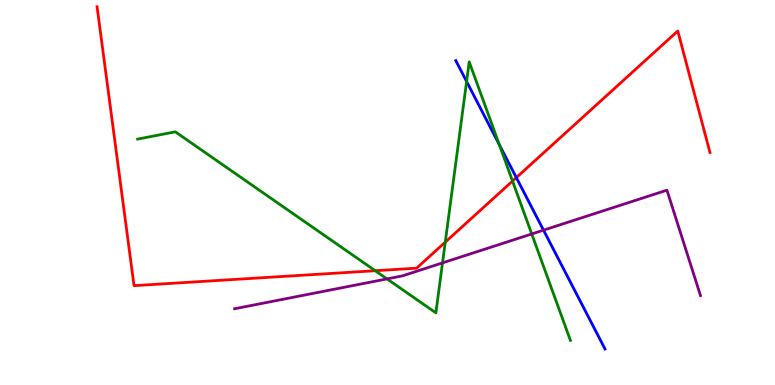[{'lines': ['blue', 'red'], 'intersections': [{'x': 6.66, 'y': 5.39}]}, {'lines': ['green', 'red'], 'intersections': [{'x': 4.84, 'y': 2.97}, {'x': 5.75, 'y': 3.71}, {'x': 6.61, 'y': 5.3}]}, {'lines': ['purple', 'red'], 'intersections': []}, {'lines': ['blue', 'green'], 'intersections': [{'x': 6.02, 'y': 7.88}, {'x': 6.44, 'y': 6.24}]}, {'lines': ['blue', 'purple'], 'intersections': [{'x': 7.01, 'y': 4.02}]}, {'lines': ['green', 'purple'], 'intersections': [{'x': 4.99, 'y': 2.76}, {'x': 5.71, 'y': 3.17}, {'x': 6.86, 'y': 3.92}]}]